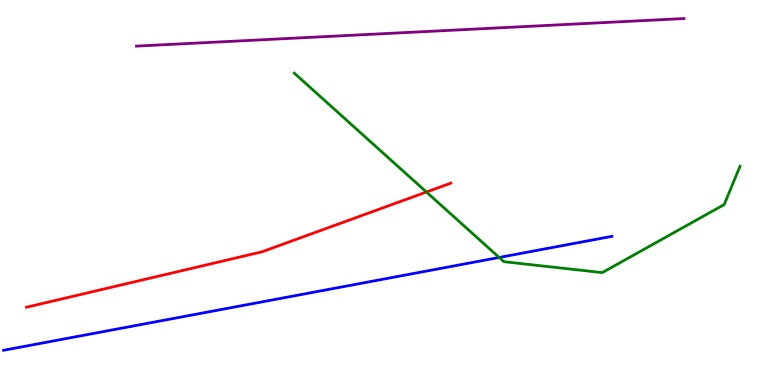[{'lines': ['blue', 'red'], 'intersections': []}, {'lines': ['green', 'red'], 'intersections': [{'x': 5.5, 'y': 5.01}]}, {'lines': ['purple', 'red'], 'intersections': []}, {'lines': ['blue', 'green'], 'intersections': [{'x': 6.44, 'y': 3.31}]}, {'lines': ['blue', 'purple'], 'intersections': []}, {'lines': ['green', 'purple'], 'intersections': []}]